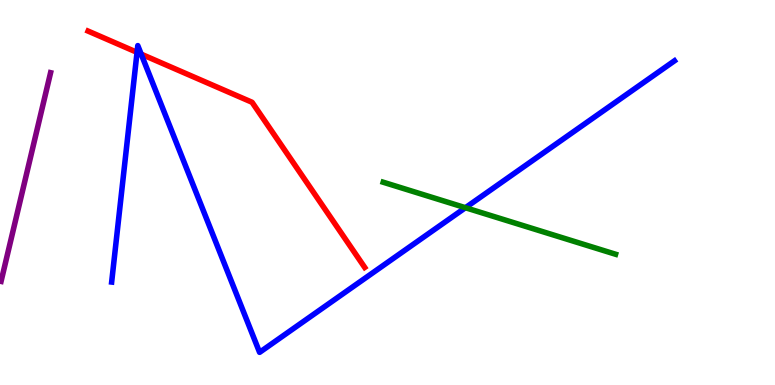[{'lines': ['blue', 'red'], 'intersections': [{'x': 1.77, 'y': 8.64}, {'x': 1.82, 'y': 8.59}]}, {'lines': ['green', 'red'], 'intersections': []}, {'lines': ['purple', 'red'], 'intersections': []}, {'lines': ['blue', 'green'], 'intersections': [{'x': 6.01, 'y': 4.6}]}, {'lines': ['blue', 'purple'], 'intersections': []}, {'lines': ['green', 'purple'], 'intersections': []}]